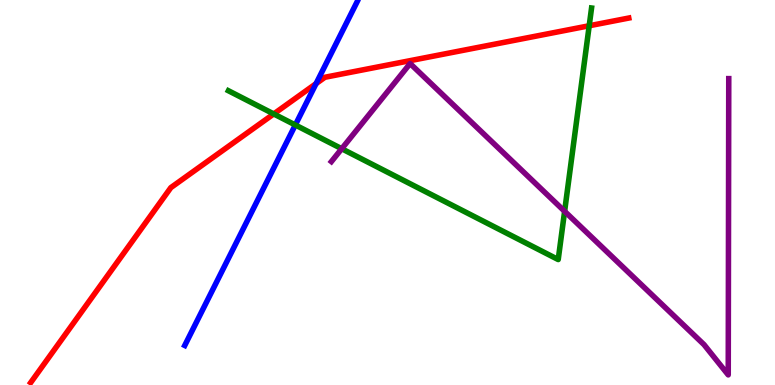[{'lines': ['blue', 'red'], 'intersections': [{'x': 4.08, 'y': 7.83}]}, {'lines': ['green', 'red'], 'intersections': [{'x': 3.53, 'y': 7.04}, {'x': 7.6, 'y': 9.33}]}, {'lines': ['purple', 'red'], 'intersections': []}, {'lines': ['blue', 'green'], 'intersections': [{'x': 3.81, 'y': 6.75}]}, {'lines': ['blue', 'purple'], 'intersections': []}, {'lines': ['green', 'purple'], 'intersections': [{'x': 4.41, 'y': 6.14}, {'x': 7.29, 'y': 4.51}]}]